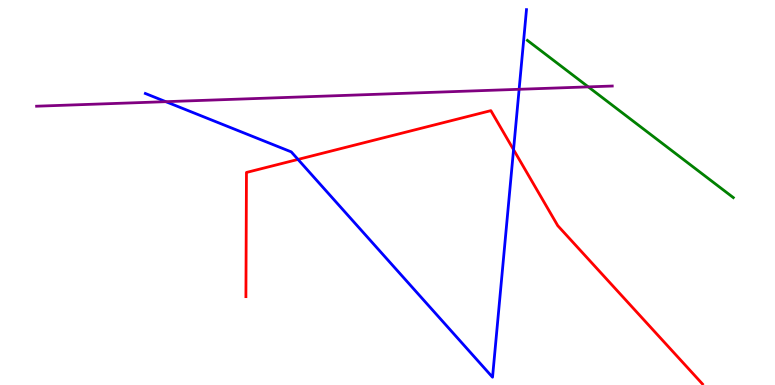[{'lines': ['blue', 'red'], 'intersections': [{'x': 3.85, 'y': 5.86}, {'x': 6.63, 'y': 6.11}]}, {'lines': ['green', 'red'], 'intersections': []}, {'lines': ['purple', 'red'], 'intersections': []}, {'lines': ['blue', 'green'], 'intersections': []}, {'lines': ['blue', 'purple'], 'intersections': [{'x': 2.14, 'y': 7.36}, {'x': 6.7, 'y': 7.68}]}, {'lines': ['green', 'purple'], 'intersections': [{'x': 7.59, 'y': 7.74}]}]